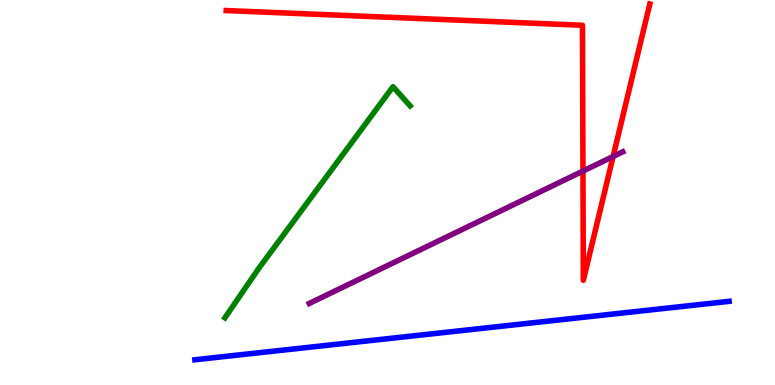[{'lines': ['blue', 'red'], 'intersections': []}, {'lines': ['green', 'red'], 'intersections': []}, {'lines': ['purple', 'red'], 'intersections': [{'x': 7.52, 'y': 5.56}, {'x': 7.91, 'y': 5.94}]}, {'lines': ['blue', 'green'], 'intersections': []}, {'lines': ['blue', 'purple'], 'intersections': []}, {'lines': ['green', 'purple'], 'intersections': []}]